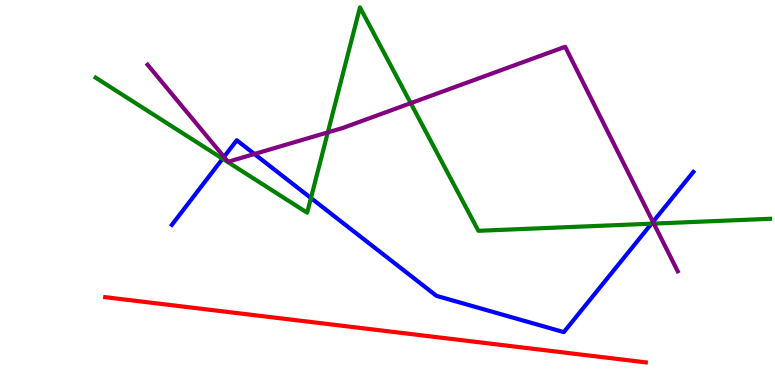[{'lines': ['blue', 'red'], 'intersections': []}, {'lines': ['green', 'red'], 'intersections': []}, {'lines': ['purple', 'red'], 'intersections': []}, {'lines': ['blue', 'green'], 'intersections': [{'x': 2.87, 'y': 5.88}, {'x': 4.01, 'y': 4.86}, {'x': 8.41, 'y': 4.19}]}, {'lines': ['blue', 'purple'], 'intersections': [{'x': 2.89, 'y': 5.92}, {'x': 3.28, 'y': 6.0}, {'x': 8.43, 'y': 4.24}]}, {'lines': ['green', 'purple'], 'intersections': [{'x': 4.23, 'y': 6.56}, {'x': 5.3, 'y': 7.32}, {'x': 8.44, 'y': 4.19}]}]